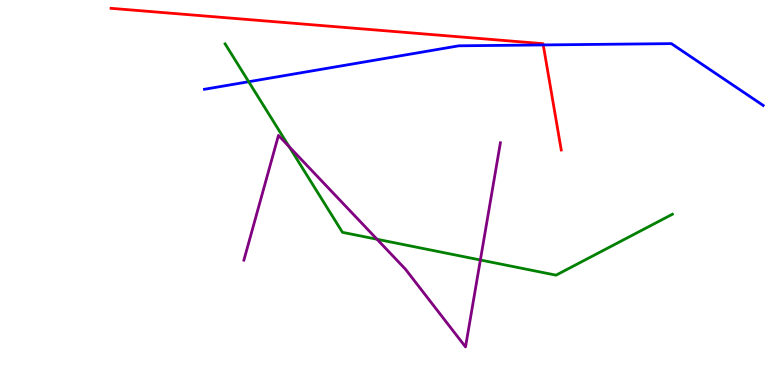[{'lines': ['blue', 'red'], 'intersections': [{'x': 7.01, 'y': 8.83}]}, {'lines': ['green', 'red'], 'intersections': []}, {'lines': ['purple', 'red'], 'intersections': []}, {'lines': ['blue', 'green'], 'intersections': [{'x': 3.21, 'y': 7.88}]}, {'lines': ['blue', 'purple'], 'intersections': []}, {'lines': ['green', 'purple'], 'intersections': [{'x': 3.73, 'y': 6.19}, {'x': 4.86, 'y': 3.79}, {'x': 6.2, 'y': 3.25}]}]